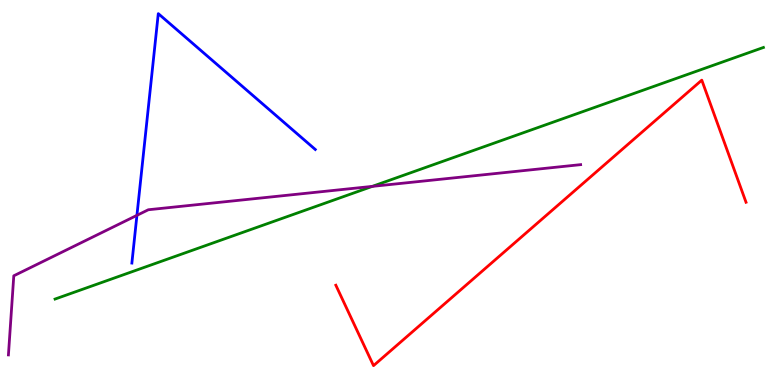[{'lines': ['blue', 'red'], 'intersections': []}, {'lines': ['green', 'red'], 'intersections': []}, {'lines': ['purple', 'red'], 'intersections': []}, {'lines': ['blue', 'green'], 'intersections': []}, {'lines': ['blue', 'purple'], 'intersections': [{'x': 1.77, 'y': 4.41}]}, {'lines': ['green', 'purple'], 'intersections': [{'x': 4.8, 'y': 5.16}]}]